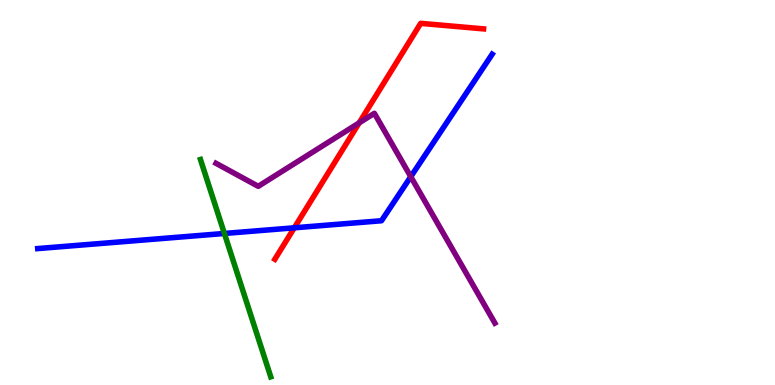[{'lines': ['blue', 'red'], 'intersections': [{'x': 3.8, 'y': 4.08}]}, {'lines': ['green', 'red'], 'intersections': []}, {'lines': ['purple', 'red'], 'intersections': [{'x': 4.63, 'y': 6.81}]}, {'lines': ['blue', 'green'], 'intersections': [{'x': 2.9, 'y': 3.94}]}, {'lines': ['blue', 'purple'], 'intersections': [{'x': 5.3, 'y': 5.41}]}, {'lines': ['green', 'purple'], 'intersections': []}]